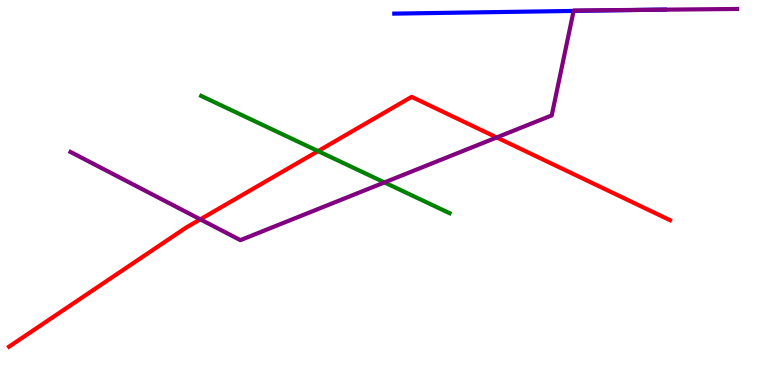[{'lines': ['blue', 'red'], 'intersections': []}, {'lines': ['green', 'red'], 'intersections': [{'x': 4.1, 'y': 6.08}]}, {'lines': ['purple', 'red'], 'intersections': [{'x': 2.58, 'y': 4.3}, {'x': 6.41, 'y': 6.43}]}, {'lines': ['blue', 'green'], 'intersections': []}, {'lines': ['blue', 'purple'], 'intersections': [{'x': 7.4, 'y': 9.72}, {'x': 8.37, 'y': 9.75}]}, {'lines': ['green', 'purple'], 'intersections': [{'x': 4.96, 'y': 5.26}]}]